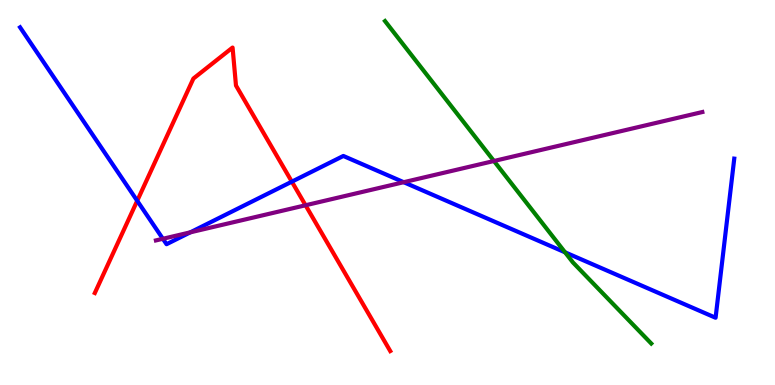[{'lines': ['blue', 'red'], 'intersections': [{'x': 1.77, 'y': 4.78}, {'x': 3.77, 'y': 5.28}]}, {'lines': ['green', 'red'], 'intersections': []}, {'lines': ['purple', 'red'], 'intersections': [{'x': 3.94, 'y': 4.67}]}, {'lines': ['blue', 'green'], 'intersections': [{'x': 7.29, 'y': 3.45}]}, {'lines': ['blue', 'purple'], 'intersections': [{'x': 2.1, 'y': 3.8}, {'x': 2.46, 'y': 3.97}, {'x': 5.21, 'y': 5.27}]}, {'lines': ['green', 'purple'], 'intersections': [{'x': 6.37, 'y': 5.82}]}]